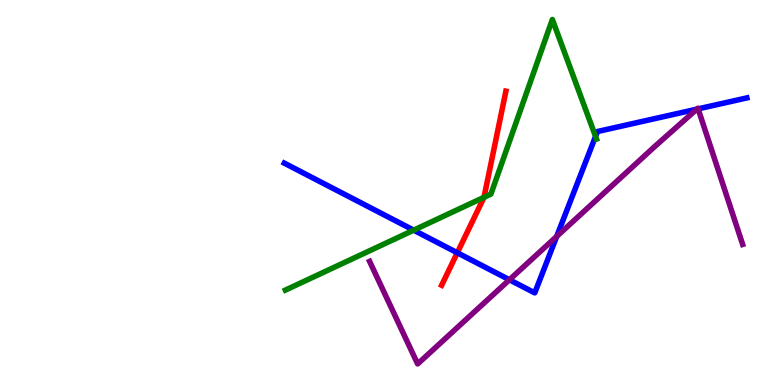[{'lines': ['blue', 'red'], 'intersections': [{'x': 5.9, 'y': 3.43}]}, {'lines': ['green', 'red'], 'intersections': [{'x': 6.25, 'y': 4.88}]}, {'lines': ['purple', 'red'], 'intersections': []}, {'lines': ['blue', 'green'], 'intersections': [{'x': 5.34, 'y': 4.02}, {'x': 7.68, 'y': 6.46}]}, {'lines': ['blue', 'purple'], 'intersections': [{'x': 6.57, 'y': 2.73}, {'x': 7.18, 'y': 3.86}, {'x': 8.99, 'y': 7.16}, {'x': 9.01, 'y': 7.17}]}, {'lines': ['green', 'purple'], 'intersections': []}]